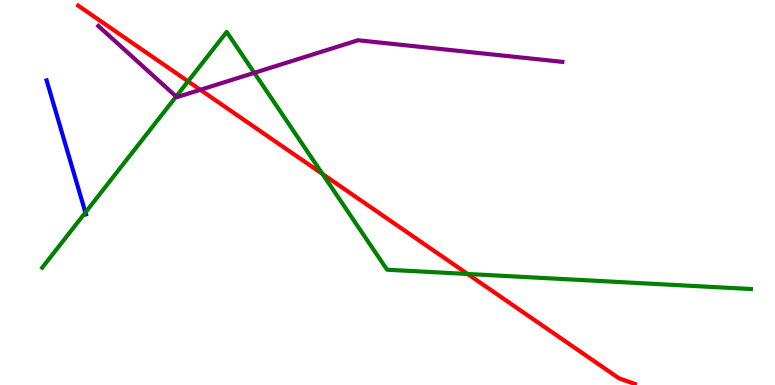[{'lines': ['blue', 'red'], 'intersections': []}, {'lines': ['green', 'red'], 'intersections': [{'x': 2.43, 'y': 7.89}, {'x': 4.16, 'y': 5.48}, {'x': 6.03, 'y': 2.88}]}, {'lines': ['purple', 'red'], 'intersections': [{'x': 2.58, 'y': 7.67}]}, {'lines': ['blue', 'green'], 'intersections': [{'x': 1.1, 'y': 4.48}]}, {'lines': ['blue', 'purple'], 'intersections': []}, {'lines': ['green', 'purple'], 'intersections': [{'x': 2.27, 'y': 7.49}, {'x': 3.28, 'y': 8.11}]}]